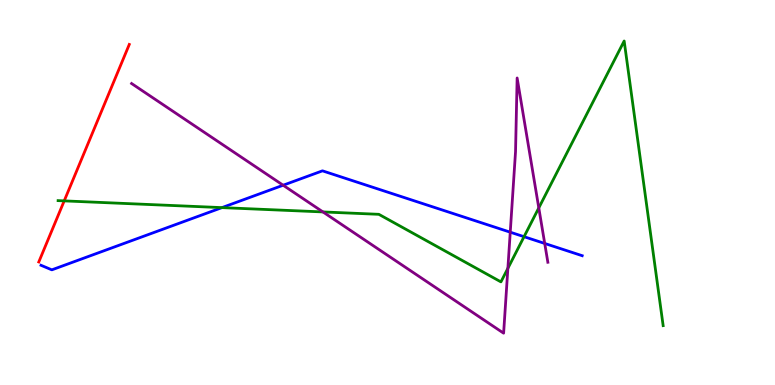[{'lines': ['blue', 'red'], 'intersections': []}, {'lines': ['green', 'red'], 'intersections': [{'x': 0.828, 'y': 4.78}]}, {'lines': ['purple', 'red'], 'intersections': []}, {'lines': ['blue', 'green'], 'intersections': [{'x': 2.86, 'y': 4.61}, {'x': 6.76, 'y': 3.85}]}, {'lines': ['blue', 'purple'], 'intersections': [{'x': 3.65, 'y': 5.19}, {'x': 6.58, 'y': 3.97}, {'x': 7.03, 'y': 3.68}]}, {'lines': ['green', 'purple'], 'intersections': [{'x': 4.17, 'y': 4.5}, {'x': 6.55, 'y': 3.03}, {'x': 6.95, 'y': 4.6}]}]